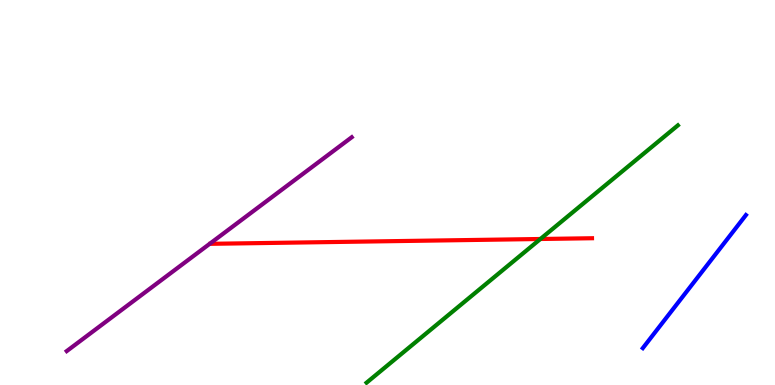[{'lines': ['blue', 'red'], 'intersections': []}, {'lines': ['green', 'red'], 'intersections': [{'x': 6.97, 'y': 3.79}]}, {'lines': ['purple', 'red'], 'intersections': []}, {'lines': ['blue', 'green'], 'intersections': []}, {'lines': ['blue', 'purple'], 'intersections': []}, {'lines': ['green', 'purple'], 'intersections': []}]